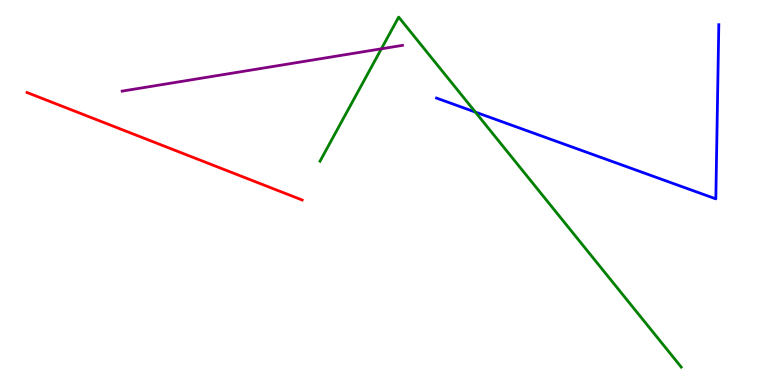[{'lines': ['blue', 'red'], 'intersections': []}, {'lines': ['green', 'red'], 'intersections': []}, {'lines': ['purple', 'red'], 'intersections': []}, {'lines': ['blue', 'green'], 'intersections': [{'x': 6.13, 'y': 7.09}]}, {'lines': ['blue', 'purple'], 'intersections': []}, {'lines': ['green', 'purple'], 'intersections': [{'x': 4.92, 'y': 8.73}]}]